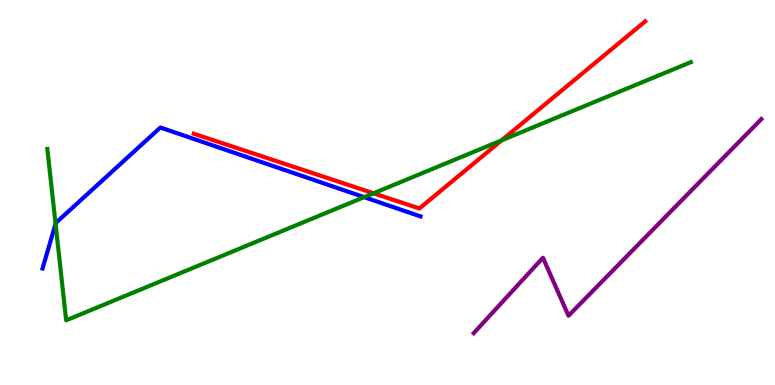[{'lines': ['blue', 'red'], 'intersections': []}, {'lines': ['green', 'red'], 'intersections': [{'x': 4.82, 'y': 4.98}, {'x': 6.47, 'y': 6.35}]}, {'lines': ['purple', 'red'], 'intersections': []}, {'lines': ['blue', 'green'], 'intersections': [{'x': 0.717, 'y': 4.19}, {'x': 4.7, 'y': 4.88}]}, {'lines': ['blue', 'purple'], 'intersections': []}, {'lines': ['green', 'purple'], 'intersections': []}]